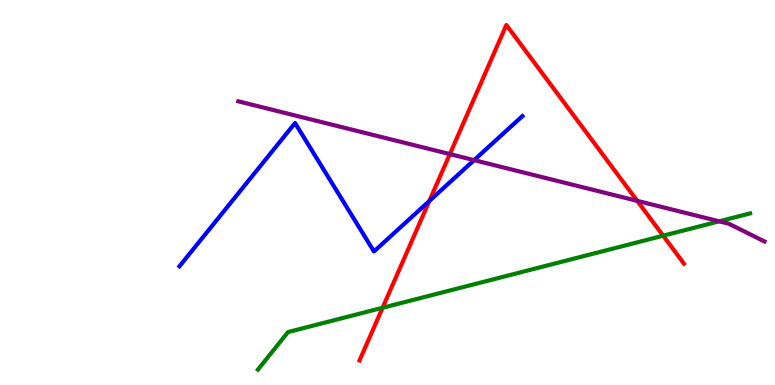[{'lines': ['blue', 'red'], 'intersections': [{'x': 5.54, 'y': 4.78}]}, {'lines': ['green', 'red'], 'intersections': [{'x': 4.94, 'y': 2.01}, {'x': 8.56, 'y': 3.88}]}, {'lines': ['purple', 'red'], 'intersections': [{'x': 5.8, 'y': 6.0}, {'x': 8.22, 'y': 4.78}]}, {'lines': ['blue', 'green'], 'intersections': []}, {'lines': ['blue', 'purple'], 'intersections': [{'x': 6.12, 'y': 5.84}]}, {'lines': ['green', 'purple'], 'intersections': [{'x': 9.28, 'y': 4.25}]}]